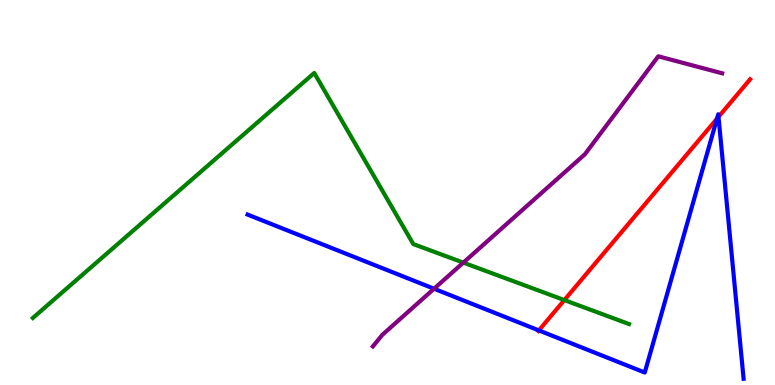[{'lines': ['blue', 'red'], 'intersections': [{'x': 6.95, 'y': 1.42}, {'x': 9.25, 'y': 6.92}, {'x': 9.27, 'y': 6.96}]}, {'lines': ['green', 'red'], 'intersections': [{'x': 7.28, 'y': 2.21}]}, {'lines': ['purple', 'red'], 'intersections': []}, {'lines': ['blue', 'green'], 'intersections': []}, {'lines': ['blue', 'purple'], 'intersections': [{'x': 5.6, 'y': 2.5}]}, {'lines': ['green', 'purple'], 'intersections': [{'x': 5.98, 'y': 3.18}]}]